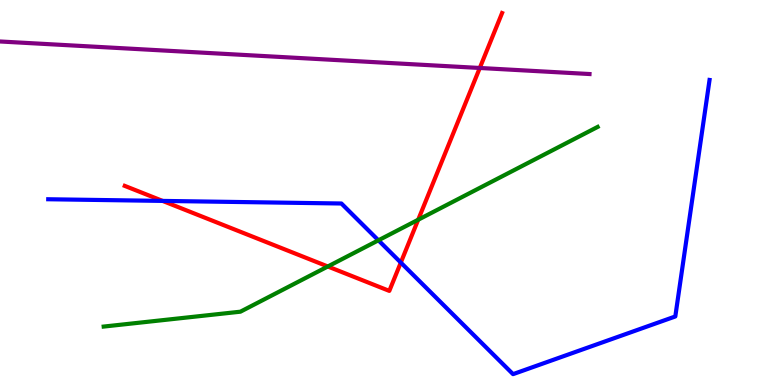[{'lines': ['blue', 'red'], 'intersections': [{'x': 2.1, 'y': 4.78}, {'x': 5.17, 'y': 3.18}]}, {'lines': ['green', 'red'], 'intersections': [{'x': 4.23, 'y': 3.08}, {'x': 5.4, 'y': 4.29}]}, {'lines': ['purple', 'red'], 'intersections': [{'x': 6.19, 'y': 8.23}]}, {'lines': ['blue', 'green'], 'intersections': [{'x': 4.88, 'y': 3.76}]}, {'lines': ['blue', 'purple'], 'intersections': []}, {'lines': ['green', 'purple'], 'intersections': []}]